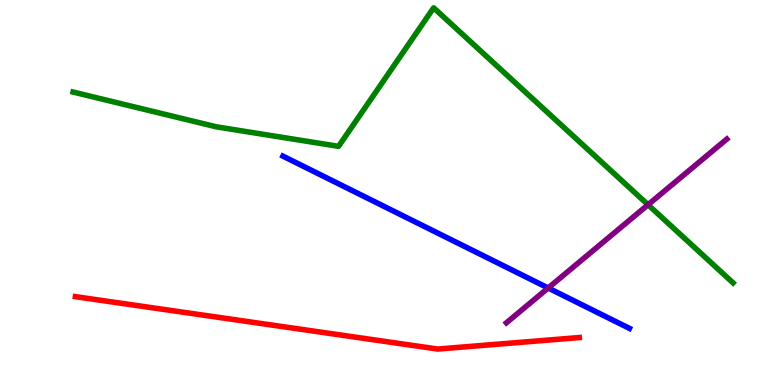[{'lines': ['blue', 'red'], 'intersections': []}, {'lines': ['green', 'red'], 'intersections': []}, {'lines': ['purple', 'red'], 'intersections': []}, {'lines': ['blue', 'green'], 'intersections': []}, {'lines': ['blue', 'purple'], 'intersections': [{'x': 7.07, 'y': 2.52}]}, {'lines': ['green', 'purple'], 'intersections': [{'x': 8.36, 'y': 4.68}]}]